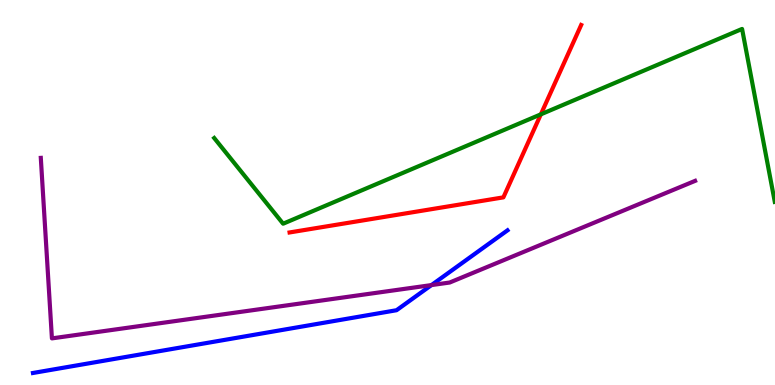[{'lines': ['blue', 'red'], 'intersections': []}, {'lines': ['green', 'red'], 'intersections': [{'x': 6.98, 'y': 7.03}]}, {'lines': ['purple', 'red'], 'intersections': []}, {'lines': ['blue', 'green'], 'intersections': []}, {'lines': ['blue', 'purple'], 'intersections': [{'x': 5.57, 'y': 2.6}]}, {'lines': ['green', 'purple'], 'intersections': []}]